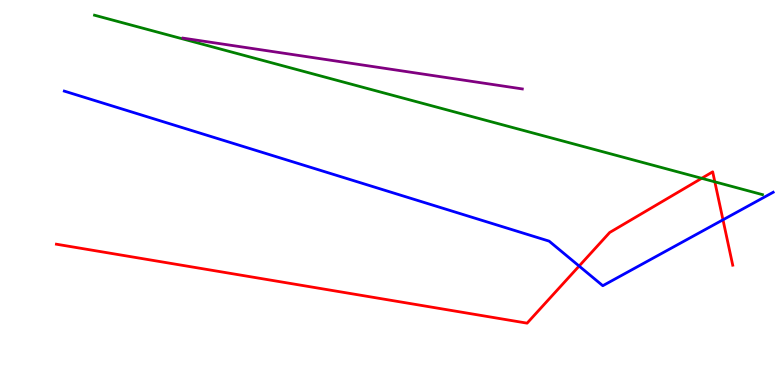[{'lines': ['blue', 'red'], 'intersections': [{'x': 7.47, 'y': 3.09}, {'x': 9.33, 'y': 4.29}]}, {'lines': ['green', 'red'], 'intersections': [{'x': 9.05, 'y': 5.37}, {'x': 9.22, 'y': 5.28}]}, {'lines': ['purple', 'red'], 'intersections': []}, {'lines': ['blue', 'green'], 'intersections': []}, {'lines': ['blue', 'purple'], 'intersections': []}, {'lines': ['green', 'purple'], 'intersections': []}]